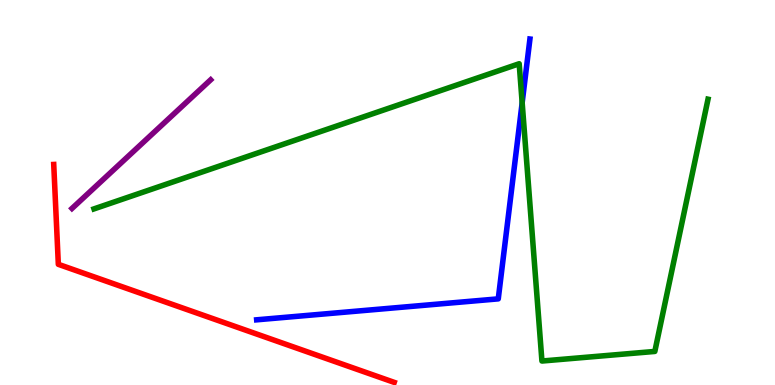[{'lines': ['blue', 'red'], 'intersections': []}, {'lines': ['green', 'red'], 'intersections': []}, {'lines': ['purple', 'red'], 'intersections': []}, {'lines': ['blue', 'green'], 'intersections': [{'x': 6.74, 'y': 7.33}]}, {'lines': ['blue', 'purple'], 'intersections': []}, {'lines': ['green', 'purple'], 'intersections': []}]